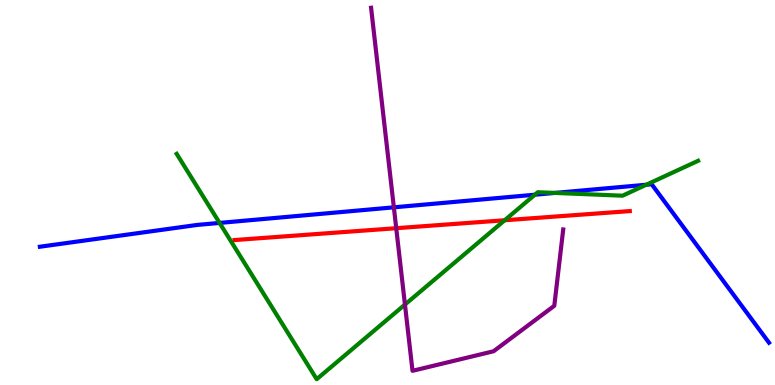[{'lines': ['blue', 'red'], 'intersections': []}, {'lines': ['green', 'red'], 'intersections': [{'x': 6.51, 'y': 4.28}]}, {'lines': ['purple', 'red'], 'intersections': [{'x': 5.11, 'y': 4.07}]}, {'lines': ['blue', 'green'], 'intersections': [{'x': 2.83, 'y': 4.21}, {'x': 6.9, 'y': 4.94}, {'x': 7.16, 'y': 4.99}, {'x': 8.34, 'y': 5.2}]}, {'lines': ['blue', 'purple'], 'intersections': [{'x': 5.08, 'y': 4.61}]}, {'lines': ['green', 'purple'], 'intersections': [{'x': 5.23, 'y': 2.09}]}]